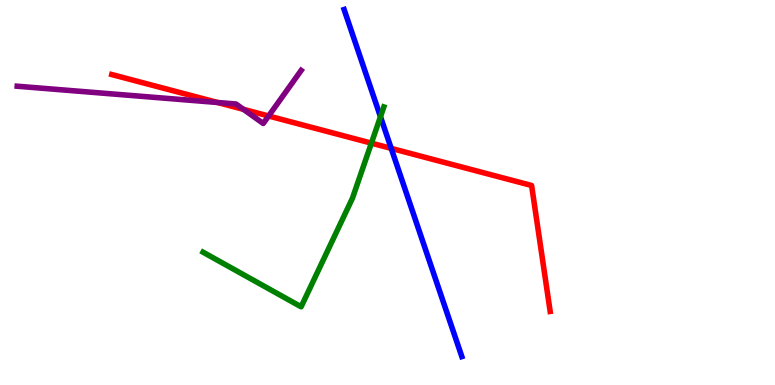[{'lines': ['blue', 'red'], 'intersections': [{'x': 5.05, 'y': 6.15}]}, {'lines': ['green', 'red'], 'intersections': [{'x': 4.79, 'y': 6.28}]}, {'lines': ['purple', 'red'], 'intersections': [{'x': 2.81, 'y': 7.34}, {'x': 3.14, 'y': 7.16}, {'x': 3.47, 'y': 6.99}]}, {'lines': ['blue', 'green'], 'intersections': [{'x': 4.91, 'y': 6.97}]}, {'lines': ['blue', 'purple'], 'intersections': []}, {'lines': ['green', 'purple'], 'intersections': []}]